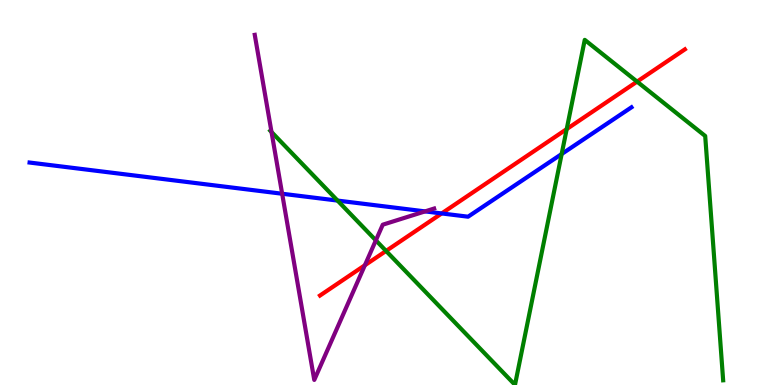[{'lines': ['blue', 'red'], 'intersections': [{'x': 5.7, 'y': 4.46}]}, {'lines': ['green', 'red'], 'intersections': [{'x': 4.98, 'y': 3.48}, {'x': 7.31, 'y': 6.65}, {'x': 8.22, 'y': 7.88}]}, {'lines': ['purple', 'red'], 'intersections': [{'x': 4.71, 'y': 3.11}]}, {'lines': ['blue', 'green'], 'intersections': [{'x': 4.36, 'y': 4.79}, {'x': 7.25, 'y': 6.0}]}, {'lines': ['blue', 'purple'], 'intersections': [{'x': 3.64, 'y': 4.97}, {'x': 5.48, 'y': 4.51}]}, {'lines': ['green', 'purple'], 'intersections': [{'x': 3.5, 'y': 6.57}, {'x': 4.85, 'y': 3.76}]}]